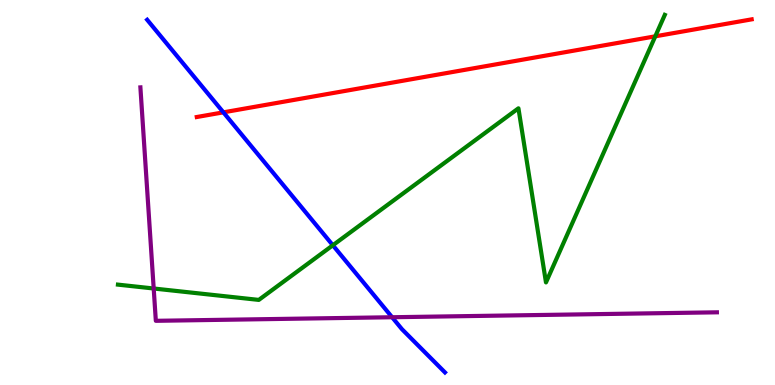[{'lines': ['blue', 'red'], 'intersections': [{'x': 2.88, 'y': 7.08}]}, {'lines': ['green', 'red'], 'intersections': [{'x': 8.46, 'y': 9.06}]}, {'lines': ['purple', 'red'], 'intersections': []}, {'lines': ['blue', 'green'], 'intersections': [{'x': 4.29, 'y': 3.63}]}, {'lines': ['blue', 'purple'], 'intersections': [{'x': 5.06, 'y': 1.76}]}, {'lines': ['green', 'purple'], 'intersections': [{'x': 1.98, 'y': 2.51}]}]